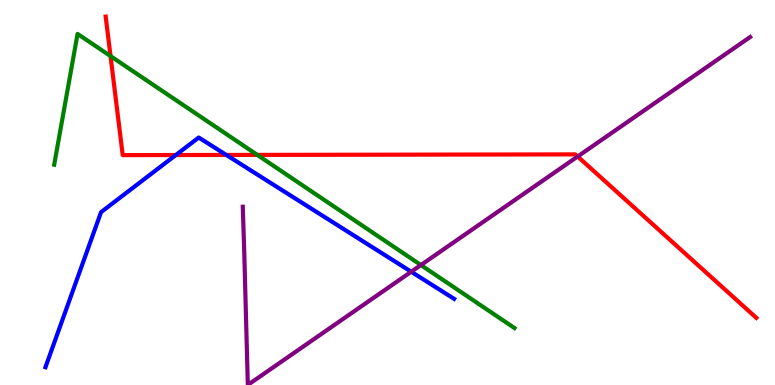[{'lines': ['blue', 'red'], 'intersections': [{'x': 2.27, 'y': 5.97}, {'x': 2.92, 'y': 5.98}]}, {'lines': ['green', 'red'], 'intersections': [{'x': 1.43, 'y': 8.54}, {'x': 3.32, 'y': 5.98}]}, {'lines': ['purple', 'red'], 'intersections': [{'x': 7.45, 'y': 5.94}]}, {'lines': ['blue', 'green'], 'intersections': []}, {'lines': ['blue', 'purple'], 'intersections': [{'x': 5.31, 'y': 2.94}]}, {'lines': ['green', 'purple'], 'intersections': [{'x': 5.43, 'y': 3.12}]}]